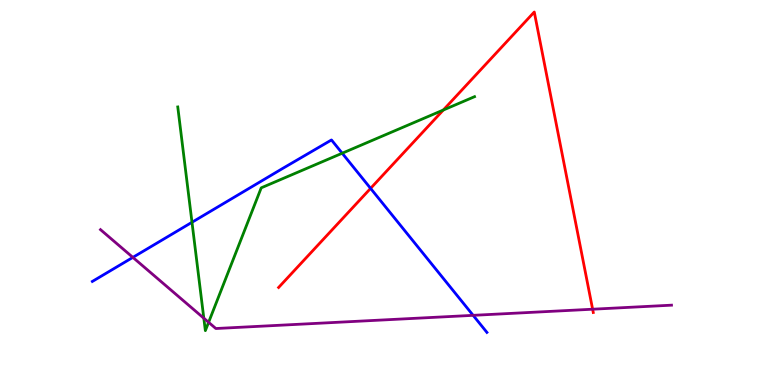[{'lines': ['blue', 'red'], 'intersections': [{'x': 4.78, 'y': 5.11}]}, {'lines': ['green', 'red'], 'intersections': [{'x': 5.72, 'y': 7.14}]}, {'lines': ['purple', 'red'], 'intersections': [{'x': 7.65, 'y': 1.97}]}, {'lines': ['blue', 'green'], 'intersections': [{'x': 2.48, 'y': 4.23}, {'x': 4.42, 'y': 6.02}]}, {'lines': ['blue', 'purple'], 'intersections': [{'x': 1.71, 'y': 3.31}, {'x': 6.11, 'y': 1.81}]}, {'lines': ['green', 'purple'], 'intersections': [{'x': 2.63, 'y': 1.73}, {'x': 2.69, 'y': 1.63}]}]